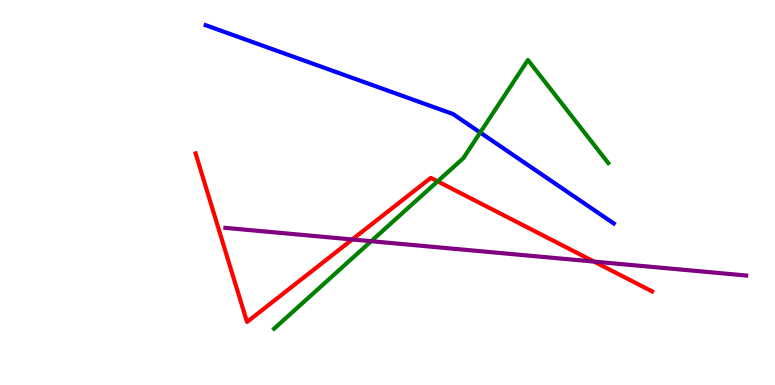[{'lines': ['blue', 'red'], 'intersections': []}, {'lines': ['green', 'red'], 'intersections': [{'x': 5.65, 'y': 5.29}]}, {'lines': ['purple', 'red'], 'intersections': [{'x': 4.55, 'y': 3.78}, {'x': 7.67, 'y': 3.21}]}, {'lines': ['blue', 'green'], 'intersections': [{'x': 6.2, 'y': 6.56}]}, {'lines': ['blue', 'purple'], 'intersections': []}, {'lines': ['green', 'purple'], 'intersections': [{'x': 4.79, 'y': 3.73}]}]